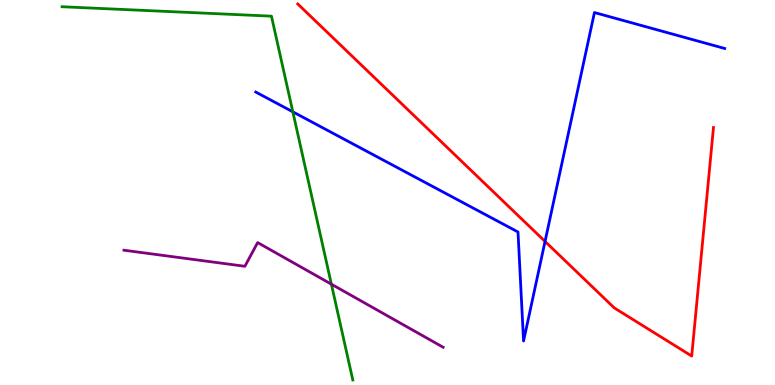[{'lines': ['blue', 'red'], 'intersections': [{'x': 7.03, 'y': 3.73}]}, {'lines': ['green', 'red'], 'intersections': []}, {'lines': ['purple', 'red'], 'intersections': []}, {'lines': ['blue', 'green'], 'intersections': [{'x': 3.78, 'y': 7.1}]}, {'lines': ['blue', 'purple'], 'intersections': []}, {'lines': ['green', 'purple'], 'intersections': [{'x': 4.28, 'y': 2.62}]}]